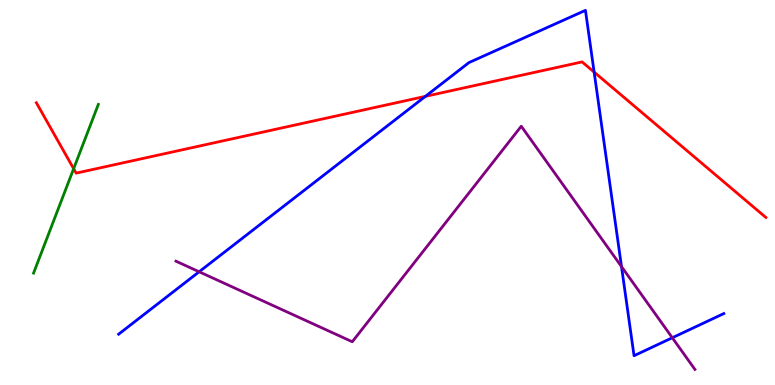[{'lines': ['blue', 'red'], 'intersections': [{'x': 5.49, 'y': 7.5}, {'x': 7.67, 'y': 8.13}]}, {'lines': ['green', 'red'], 'intersections': [{'x': 0.95, 'y': 5.62}]}, {'lines': ['purple', 'red'], 'intersections': []}, {'lines': ['blue', 'green'], 'intersections': []}, {'lines': ['blue', 'purple'], 'intersections': [{'x': 2.57, 'y': 2.94}, {'x': 8.02, 'y': 3.07}, {'x': 8.67, 'y': 1.23}]}, {'lines': ['green', 'purple'], 'intersections': []}]